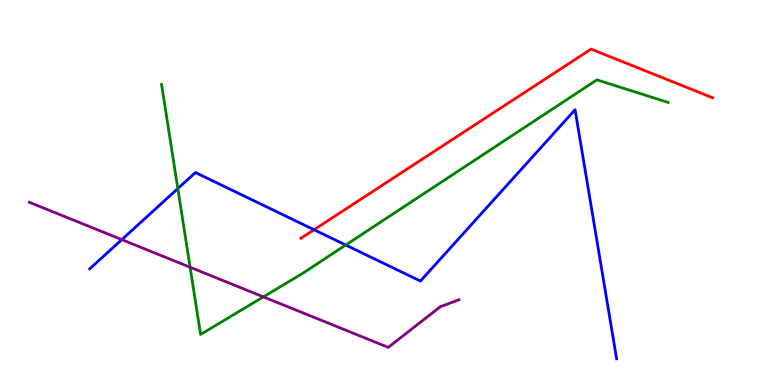[{'lines': ['blue', 'red'], 'intersections': [{'x': 4.05, 'y': 4.03}]}, {'lines': ['green', 'red'], 'intersections': []}, {'lines': ['purple', 'red'], 'intersections': []}, {'lines': ['blue', 'green'], 'intersections': [{'x': 2.29, 'y': 5.1}, {'x': 4.46, 'y': 3.64}]}, {'lines': ['blue', 'purple'], 'intersections': [{'x': 1.57, 'y': 3.78}]}, {'lines': ['green', 'purple'], 'intersections': [{'x': 2.45, 'y': 3.06}, {'x': 3.4, 'y': 2.29}]}]